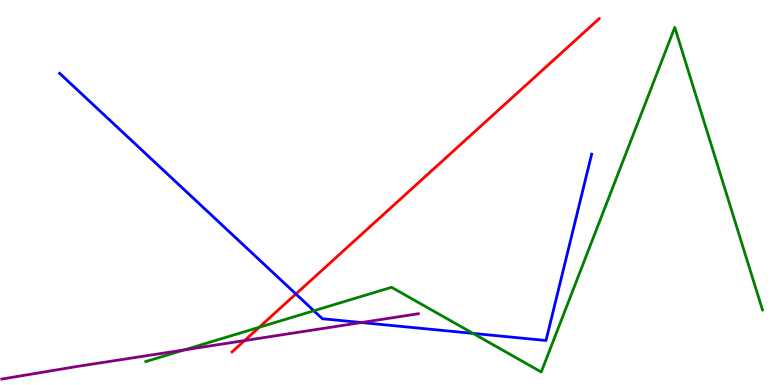[{'lines': ['blue', 'red'], 'intersections': [{'x': 3.82, 'y': 2.36}]}, {'lines': ['green', 'red'], 'intersections': [{'x': 3.34, 'y': 1.5}]}, {'lines': ['purple', 'red'], 'intersections': [{'x': 3.16, 'y': 1.15}]}, {'lines': ['blue', 'green'], 'intersections': [{'x': 4.05, 'y': 1.93}, {'x': 6.1, 'y': 1.34}]}, {'lines': ['blue', 'purple'], 'intersections': [{'x': 4.66, 'y': 1.62}]}, {'lines': ['green', 'purple'], 'intersections': [{'x': 2.38, 'y': 0.913}]}]